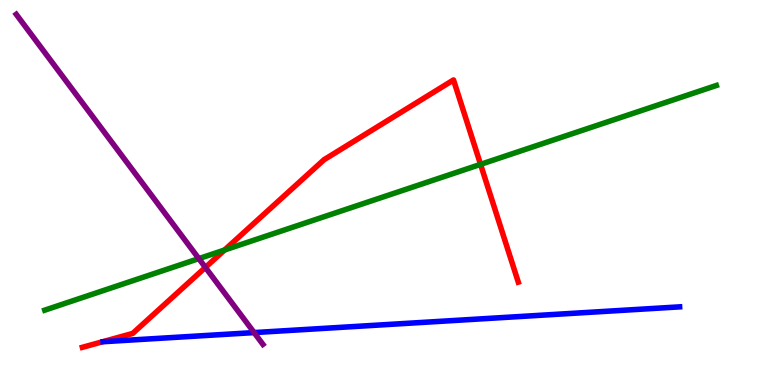[{'lines': ['blue', 'red'], 'intersections': []}, {'lines': ['green', 'red'], 'intersections': [{'x': 2.9, 'y': 3.51}, {'x': 6.2, 'y': 5.73}]}, {'lines': ['purple', 'red'], 'intersections': [{'x': 2.65, 'y': 3.05}]}, {'lines': ['blue', 'green'], 'intersections': []}, {'lines': ['blue', 'purple'], 'intersections': [{'x': 3.28, 'y': 1.36}]}, {'lines': ['green', 'purple'], 'intersections': [{'x': 2.57, 'y': 3.28}]}]